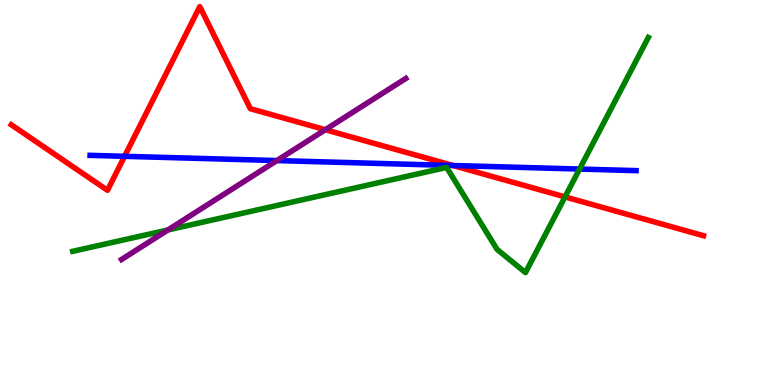[{'lines': ['blue', 'red'], 'intersections': [{'x': 1.61, 'y': 5.94}, {'x': 5.85, 'y': 5.7}]}, {'lines': ['green', 'red'], 'intersections': [{'x': 7.29, 'y': 4.89}]}, {'lines': ['purple', 'red'], 'intersections': [{'x': 4.2, 'y': 6.63}]}, {'lines': ['blue', 'green'], 'intersections': [{'x': 7.48, 'y': 5.61}]}, {'lines': ['blue', 'purple'], 'intersections': [{'x': 3.57, 'y': 5.83}]}, {'lines': ['green', 'purple'], 'intersections': [{'x': 2.17, 'y': 4.03}]}]